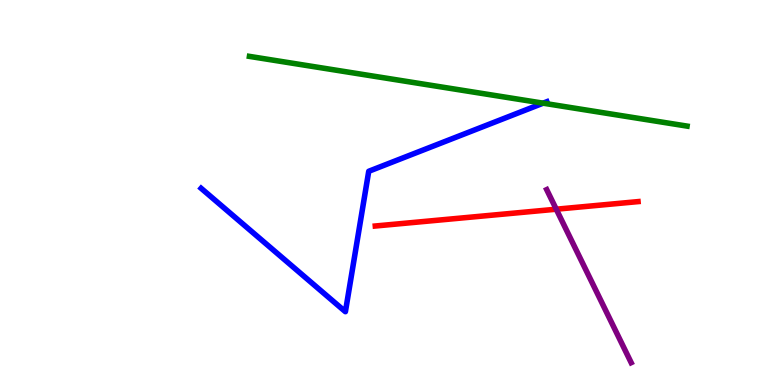[{'lines': ['blue', 'red'], 'intersections': []}, {'lines': ['green', 'red'], 'intersections': []}, {'lines': ['purple', 'red'], 'intersections': [{'x': 7.18, 'y': 4.57}]}, {'lines': ['blue', 'green'], 'intersections': [{'x': 7.01, 'y': 7.32}]}, {'lines': ['blue', 'purple'], 'intersections': []}, {'lines': ['green', 'purple'], 'intersections': []}]